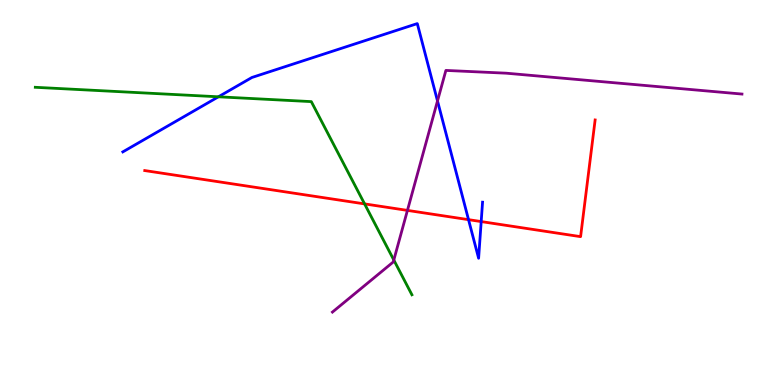[{'lines': ['blue', 'red'], 'intersections': [{'x': 6.05, 'y': 4.29}, {'x': 6.21, 'y': 4.24}]}, {'lines': ['green', 'red'], 'intersections': [{'x': 4.7, 'y': 4.7}]}, {'lines': ['purple', 'red'], 'intersections': [{'x': 5.26, 'y': 4.54}]}, {'lines': ['blue', 'green'], 'intersections': [{'x': 2.82, 'y': 7.49}]}, {'lines': ['blue', 'purple'], 'intersections': [{'x': 5.65, 'y': 7.38}]}, {'lines': ['green', 'purple'], 'intersections': [{'x': 5.08, 'y': 3.25}]}]